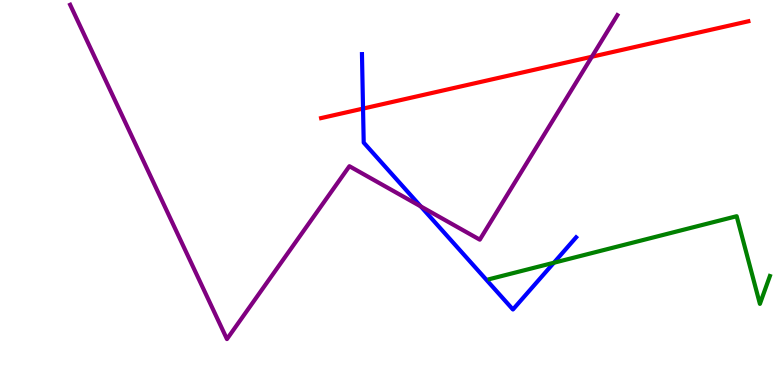[{'lines': ['blue', 'red'], 'intersections': [{'x': 4.68, 'y': 7.18}]}, {'lines': ['green', 'red'], 'intersections': []}, {'lines': ['purple', 'red'], 'intersections': [{'x': 7.64, 'y': 8.53}]}, {'lines': ['blue', 'green'], 'intersections': [{'x': 7.15, 'y': 3.18}]}, {'lines': ['blue', 'purple'], 'intersections': [{'x': 5.43, 'y': 4.64}]}, {'lines': ['green', 'purple'], 'intersections': []}]